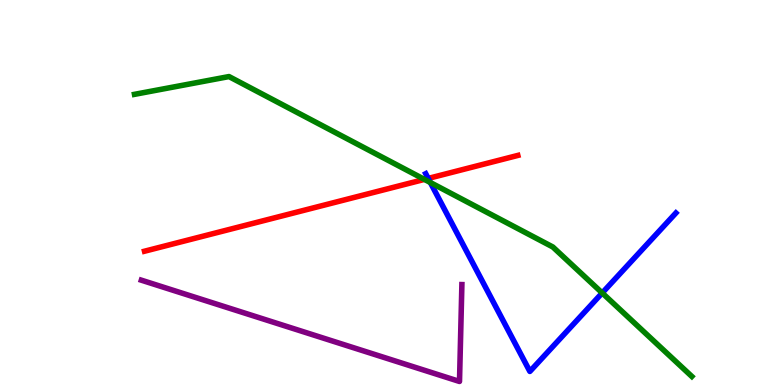[{'lines': ['blue', 'red'], 'intersections': [{'x': 5.53, 'y': 5.37}]}, {'lines': ['green', 'red'], 'intersections': [{'x': 5.48, 'y': 5.34}]}, {'lines': ['purple', 'red'], 'intersections': []}, {'lines': ['blue', 'green'], 'intersections': [{'x': 5.55, 'y': 5.26}, {'x': 7.77, 'y': 2.39}]}, {'lines': ['blue', 'purple'], 'intersections': []}, {'lines': ['green', 'purple'], 'intersections': []}]